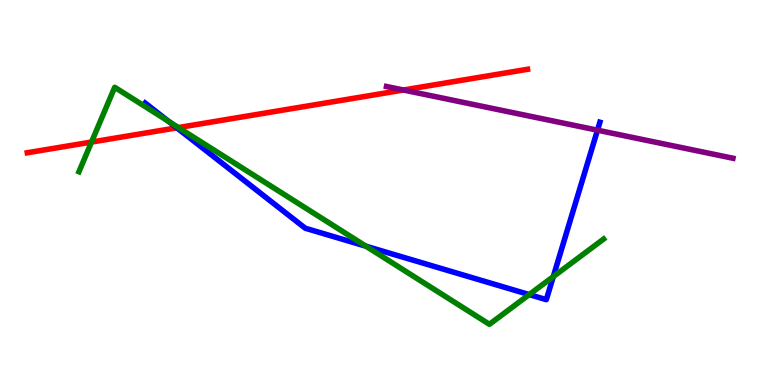[{'lines': ['blue', 'red'], 'intersections': [{'x': 2.28, 'y': 6.68}]}, {'lines': ['green', 'red'], 'intersections': [{'x': 1.18, 'y': 6.31}, {'x': 2.3, 'y': 6.69}]}, {'lines': ['purple', 'red'], 'intersections': [{'x': 5.21, 'y': 7.66}]}, {'lines': ['blue', 'green'], 'intersections': [{'x': 2.18, 'y': 6.85}, {'x': 4.72, 'y': 3.61}, {'x': 6.83, 'y': 2.35}, {'x': 7.14, 'y': 2.82}]}, {'lines': ['blue', 'purple'], 'intersections': [{'x': 7.71, 'y': 6.62}]}, {'lines': ['green', 'purple'], 'intersections': []}]